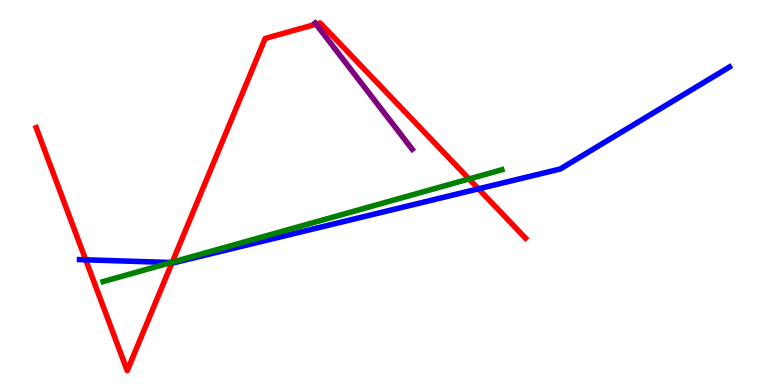[{'lines': ['blue', 'red'], 'intersections': [{'x': 1.11, 'y': 3.25}, {'x': 2.22, 'y': 3.18}, {'x': 6.17, 'y': 5.1}]}, {'lines': ['green', 'red'], 'intersections': [{'x': 2.22, 'y': 3.19}, {'x': 6.05, 'y': 5.35}]}, {'lines': ['purple', 'red'], 'intersections': [{'x': 4.08, 'y': 9.37}]}, {'lines': ['blue', 'green'], 'intersections': [{'x': 2.21, 'y': 3.18}]}, {'lines': ['blue', 'purple'], 'intersections': []}, {'lines': ['green', 'purple'], 'intersections': []}]